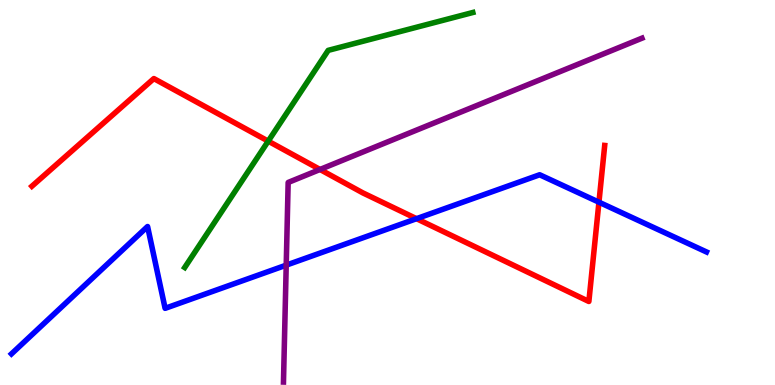[{'lines': ['blue', 'red'], 'intersections': [{'x': 5.37, 'y': 4.32}, {'x': 7.73, 'y': 4.75}]}, {'lines': ['green', 'red'], 'intersections': [{'x': 3.46, 'y': 6.33}]}, {'lines': ['purple', 'red'], 'intersections': [{'x': 4.13, 'y': 5.6}]}, {'lines': ['blue', 'green'], 'intersections': []}, {'lines': ['blue', 'purple'], 'intersections': [{'x': 3.69, 'y': 3.11}]}, {'lines': ['green', 'purple'], 'intersections': []}]